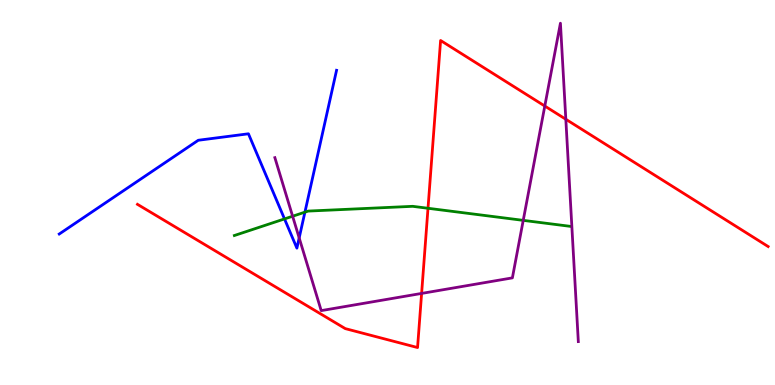[{'lines': ['blue', 'red'], 'intersections': []}, {'lines': ['green', 'red'], 'intersections': [{'x': 5.52, 'y': 4.59}]}, {'lines': ['purple', 'red'], 'intersections': [{'x': 5.44, 'y': 2.38}, {'x': 7.03, 'y': 7.25}, {'x': 7.3, 'y': 6.9}]}, {'lines': ['blue', 'green'], 'intersections': [{'x': 3.67, 'y': 4.31}, {'x': 3.93, 'y': 4.49}]}, {'lines': ['blue', 'purple'], 'intersections': [{'x': 3.86, 'y': 3.82}]}, {'lines': ['green', 'purple'], 'intersections': [{'x': 3.78, 'y': 4.38}, {'x': 6.75, 'y': 4.28}]}]